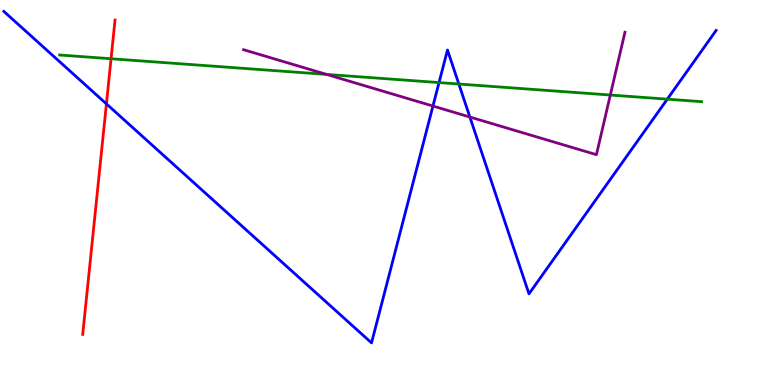[{'lines': ['blue', 'red'], 'intersections': [{'x': 1.37, 'y': 7.3}]}, {'lines': ['green', 'red'], 'intersections': [{'x': 1.43, 'y': 8.47}]}, {'lines': ['purple', 'red'], 'intersections': []}, {'lines': ['blue', 'green'], 'intersections': [{'x': 5.66, 'y': 7.86}, {'x': 5.92, 'y': 7.82}, {'x': 8.61, 'y': 7.42}]}, {'lines': ['blue', 'purple'], 'intersections': [{'x': 5.59, 'y': 7.25}, {'x': 6.06, 'y': 6.96}]}, {'lines': ['green', 'purple'], 'intersections': [{'x': 4.21, 'y': 8.07}, {'x': 7.88, 'y': 7.53}]}]